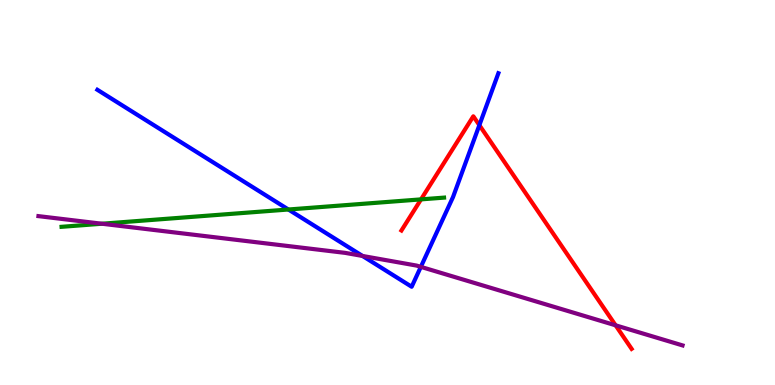[{'lines': ['blue', 'red'], 'intersections': [{'x': 6.19, 'y': 6.75}]}, {'lines': ['green', 'red'], 'intersections': [{'x': 5.43, 'y': 4.82}]}, {'lines': ['purple', 'red'], 'intersections': [{'x': 7.94, 'y': 1.55}]}, {'lines': ['blue', 'green'], 'intersections': [{'x': 3.72, 'y': 4.56}]}, {'lines': ['blue', 'purple'], 'intersections': [{'x': 4.68, 'y': 3.35}, {'x': 5.43, 'y': 3.07}]}, {'lines': ['green', 'purple'], 'intersections': [{'x': 1.32, 'y': 4.19}]}]